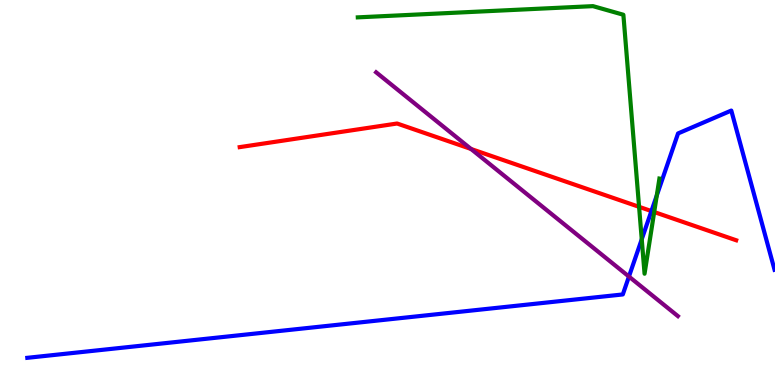[{'lines': ['blue', 'red'], 'intersections': [{'x': 8.41, 'y': 4.52}]}, {'lines': ['green', 'red'], 'intersections': [{'x': 8.25, 'y': 4.63}, {'x': 8.44, 'y': 4.49}]}, {'lines': ['purple', 'red'], 'intersections': [{'x': 6.08, 'y': 6.13}]}, {'lines': ['blue', 'green'], 'intersections': [{'x': 8.28, 'y': 3.78}, {'x': 8.47, 'y': 4.92}]}, {'lines': ['blue', 'purple'], 'intersections': [{'x': 8.12, 'y': 2.82}]}, {'lines': ['green', 'purple'], 'intersections': []}]